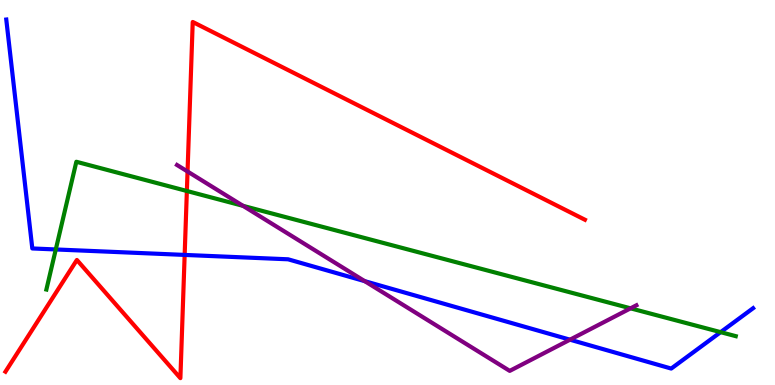[{'lines': ['blue', 'red'], 'intersections': [{'x': 2.38, 'y': 3.38}]}, {'lines': ['green', 'red'], 'intersections': [{'x': 2.41, 'y': 5.04}]}, {'lines': ['purple', 'red'], 'intersections': [{'x': 2.42, 'y': 5.55}]}, {'lines': ['blue', 'green'], 'intersections': [{'x': 0.72, 'y': 3.52}, {'x': 9.3, 'y': 1.37}]}, {'lines': ['blue', 'purple'], 'intersections': [{'x': 4.71, 'y': 2.7}, {'x': 7.35, 'y': 1.18}]}, {'lines': ['green', 'purple'], 'intersections': [{'x': 3.14, 'y': 4.65}, {'x': 8.14, 'y': 1.99}]}]